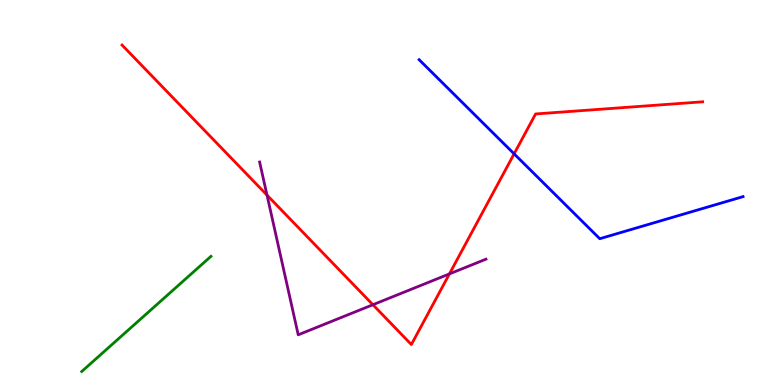[{'lines': ['blue', 'red'], 'intersections': [{'x': 6.63, 'y': 6.0}]}, {'lines': ['green', 'red'], 'intersections': []}, {'lines': ['purple', 'red'], 'intersections': [{'x': 3.45, 'y': 4.93}, {'x': 4.81, 'y': 2.08}, {'x': 5.8, 'y': 2.89}]}, {'lines': ['blue', 'green'], 'intersections': []}, {'lines': ['blue', 'purple'], 'intersections': []}, {'lines': ['green', 'purple'], 'intersections': []}]